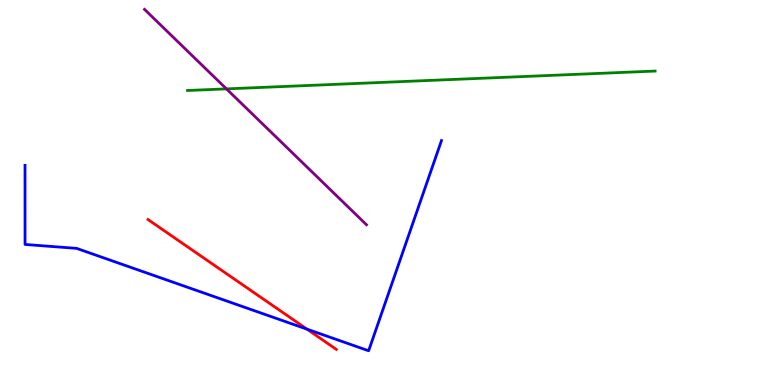[{'lines': ['blue', 'red'], 'intersections': [{'x': 3.96, 'y': 1.45}]}, {'lines': ['green', 'red'], 'intersections': []}, {'lines': ['purple', 'red'], 'intersections': []}, {'lines': ['blue', 'green'], 'intersections': []}, {'lines': ['blue', 'purple'], 'intersections': []}, {'lines': ['green', 'purple'], 'intersections': [{'x': 2.92, 'y': 7.69}]}]